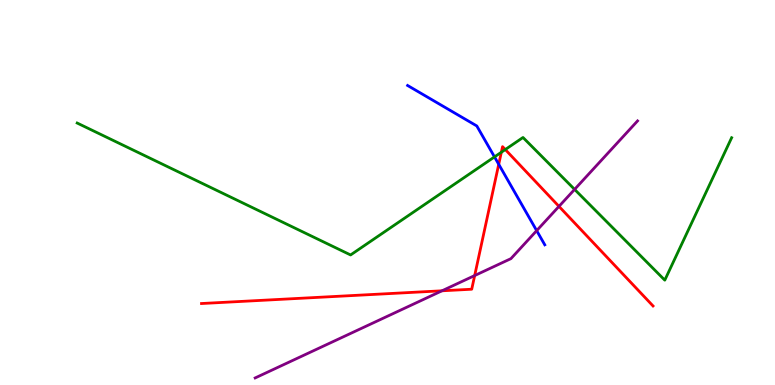[{'lines': ['blue', 'red'], 'intersections': [{'x': 6.44, 'y': 5.73}]}, {'lines': ['green', 'red'], 'intersections': [{'x': 6.47, 'y': 6.05}, {'x': 6.52, 'y': 6.12}]}, {'lines': ['purple', 'red'], 'intersections': [{'x': 5.7, 'y': 2.45}, {'x': 6.12, 'y': 2.84}, {'x': 7.21, 'y': 4.64}]}, {'lines': ['blue', 'green'], 'intersections': [{'x': 6.38, 'y': 5.92}]}, {'lines': ['blue', 'purple'], 'intersections': [{'x': 6.92, 'y': 4.01}]}, {'lines': ['green', 'purple'], 'intersections': [{'x': 7.41, 'y': 5.08}]}]